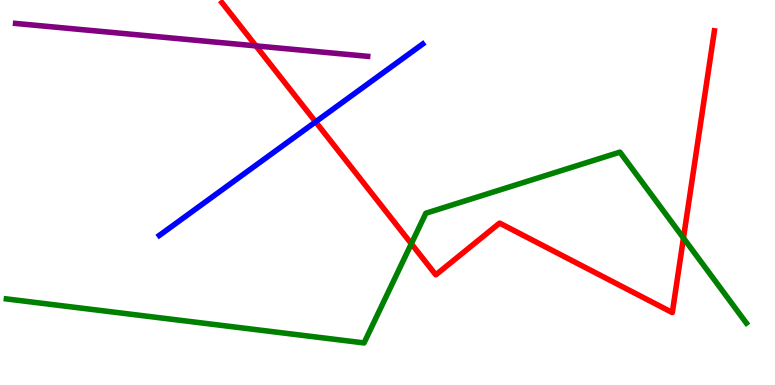[{'lines': ['blue', 'red'], 'intersections': [{'x': 4.07, 'y': 6.84}]}, {'lines': ['green', 'red'], 'intersections': [{'x': 5.31, 'y': 3.67}, {'x': 8.82, 'y': 3.82}]}, {'lines': ['purple', 'red'], 'intersections': [{'x': 3.3, 'y': 8.81}]}, {'lines': ['blue', 'green'], 'intersections': []}, {'lines': ['blue', 'purple'], 'intersections': []}, {'lines': ['green', 'purple'], 'intersections': []}]